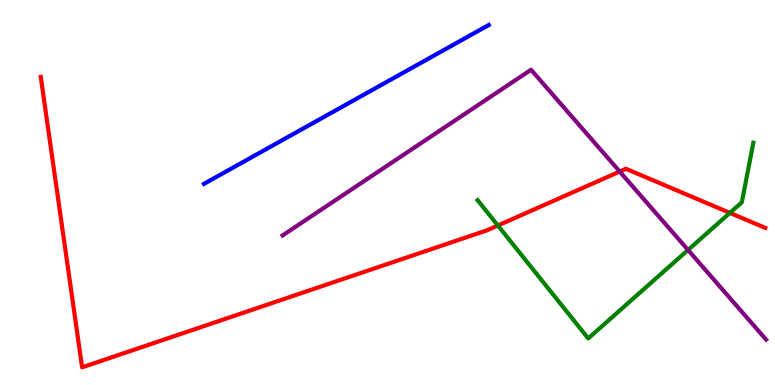[{'lines': ['blue', 'red'], 'intersections': []}, {'lines': ['green', 'red'], 'intersections': [{'x': 6.42, 'y': 4.14}, {'x': 9.42, 'y': 4.47}]}, {'lines': ['purple', 'red'], 'intersections': [{'x': 8.0, 'y': 5.54}]}, {'lines': ['blue', 'green'], 'intersections': []}, {'lines': ['blue', 'purple'], 'intersections': []}, {'lines': ['green', 'purple'], 'intersections': [{'x': 8.88, 'y': 3.51}]}]